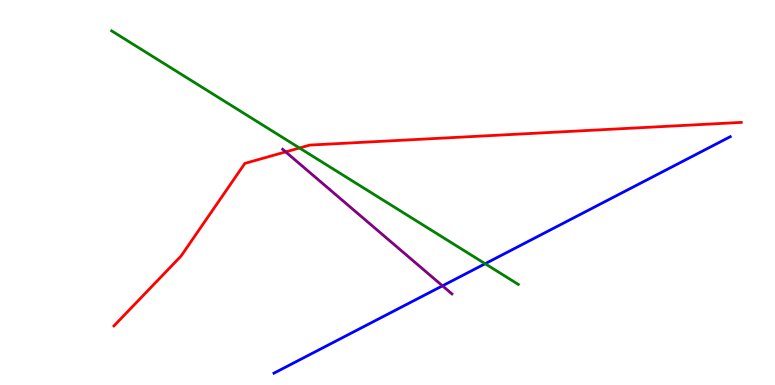[{'lines': ['blue', 'red'], 'intersections': []}, {'lines': ['green', 'red'], 'intersections': [{'x': 3.86, 'y': 6.16}]}, {'lines': ['purple', 'red'], 'intersections': [{'x': 3.69, 'y': 6.05}]}, {'lines': ['blue', 'green'], 'intersections': [{'x': 6.26, 'y': 3.15}]}, {'lines': ['blue', 'purple'], 'intersections': [{'x': 5.71, 'y': 2.58}]}, {'lines': ['green', 'purple'], 'intersections': []}]